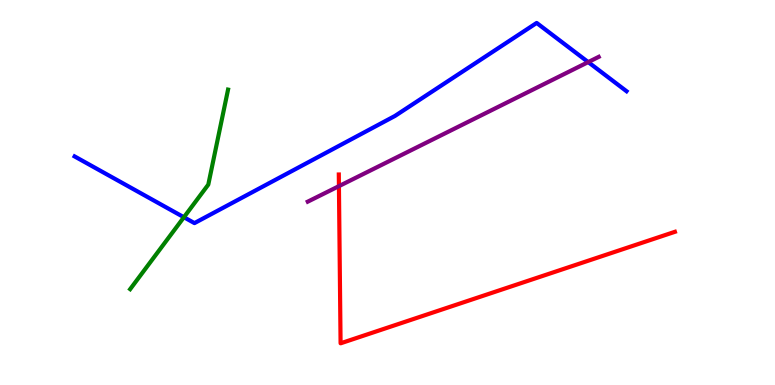[{'lines': ['blue', 'red'], 'intersections': []}, {'lines': ['green', 'red'], 'intersections': []}, {'lines': ['purple', 'red'], 'intersections': [{'x': 4.37, 'y': 5.16}]}, {'lines': ['blue', 'green'], 'intersections': [{'x': 2.37, 'y': 4.36}]}, {'lines': ['blue', 'purple'], 'intersections': [{'x': 7.59, 'y': 8.39}]}, {'lines': ['green', 'purple'], 'intersections': []}]